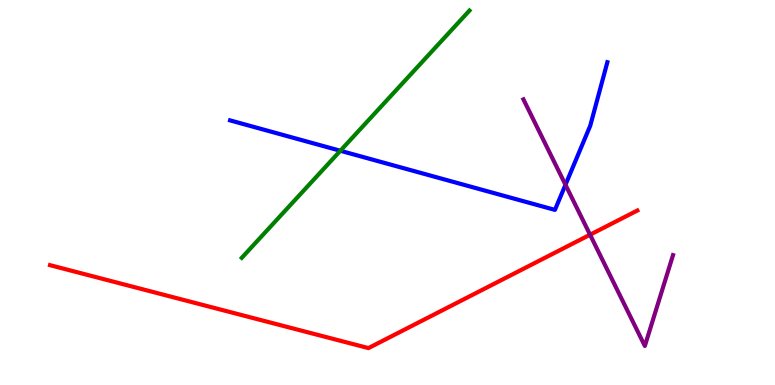[{'lines': ['blue', 'red'], 'intersections': []}, {'lines': ['green', 'red'], 'intersections': []}, {'lines': ['purple', 'red'], 'intersections': [{'x': 7.61, 'y': 3.9}]}, {'lines': ['blue', 'green'], 'intersections': [{'x': 4.39, 'y': 6.08}]}, {'lines': ['blue', 'purple'], 'intersections': [{'x': 7.3, 'y': 5.2}]}, {'lines': ['green', 'purple'], 'intersections': []}]